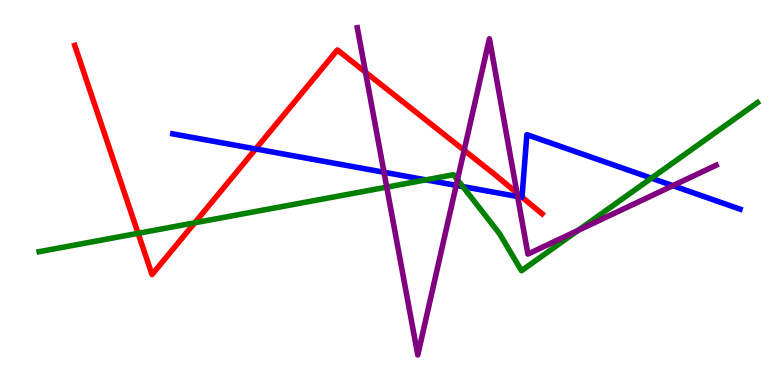[{'lines': ['blue', 'red'], 'intersections': [{'x': 3.3, 'y': 6.13}, {'x': 6.74, 'y': 4.88}]}, {'lines': ['green', 'red'], 'intersections': [{'x': 1.78, 'y': 3.94}, {'x': 2.51, 'y': 4.21}]}, {'lines': ['purple', 'red'], 'intersections': [{'x': 4.72, 'y': 8.12}, {'x': 5.99, 'y': 6.1}, {'x': 6.67, 'y': 4.99}]}, {'lines': ['blue', 'green'], 'intersections': [{'x': 5.5, 'y': 5.33}, {'x': 5.97, 'y': 5.15}, {'x': 8.41, 'y': 5.37}]}, {'lines': ['blue', 'purple'], 'intersections': [{'x': 4.95, 'y': 5.53}, {'x': 5.89, 'y': 5.19}, {'x': 6.68, 'y': 4.9}, {'x': 8.68, 'y': 5.18}]}, {'lines': ['green', 'purple'], 'intersections': [{'x': 4.99, 'y': 5.14}, {'x': 5.9, 'y': 5.33}, {'x': 7.46, 'y': 4.02}]}]